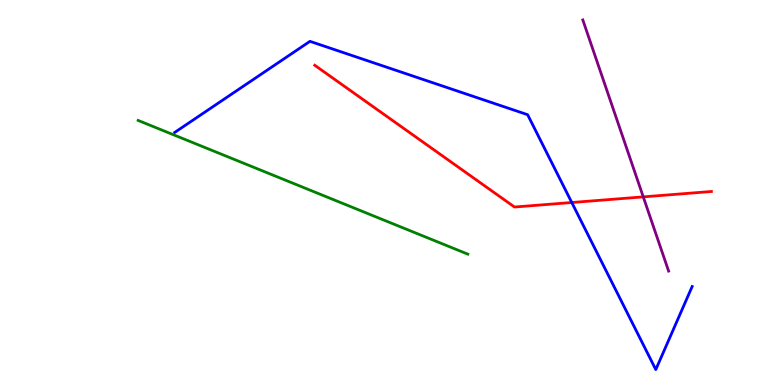[{'lines': ['blue', 'red'], 'intersections': [{'x': 7.38, 'y': 4.74}]}, {'lines': ['green', 'red'], 'intersections': []}, {'lines': ['purple', 'red'], 'intersections': [{'x': 8.3, 'y': 4.89}]}, {'lines': ['blue', 'green'], 'intersections': []}, {'lines': ['blue', 'purple'], 'intersections': []}, {'lines': ['green', 'purple'], 'intersections': []}]